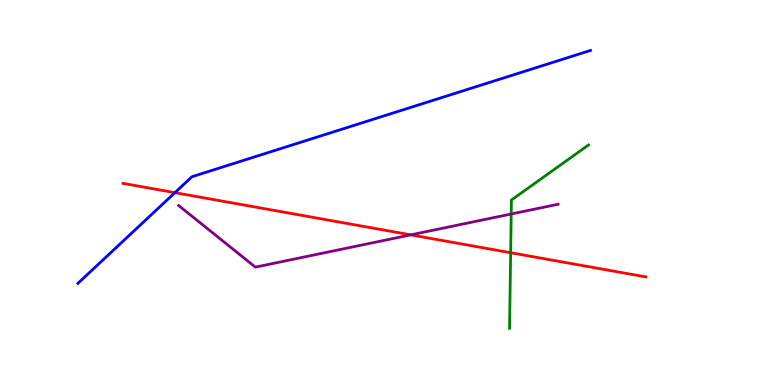[{'lines': ['blue', 'red'], 'intersections': [{'x': 2.26, 'y': 5.0}]}, {'lines': ['green', 'red'], 'intersections': [{'x': 6.59, 'y': 3.44}]}, {'lines': ['purple', 'red'], 'intersections': [{'x': 5.3, 'y': 3.9}]}, {'lines': ['blue', 'green'], 'intersections': []}, {'lines': ['blue', 'purple'], 'intersections': []}, {'lines': ['green', 'purple'], 'intersections': [{'x': 6.6, 'y': 4.44}]}]